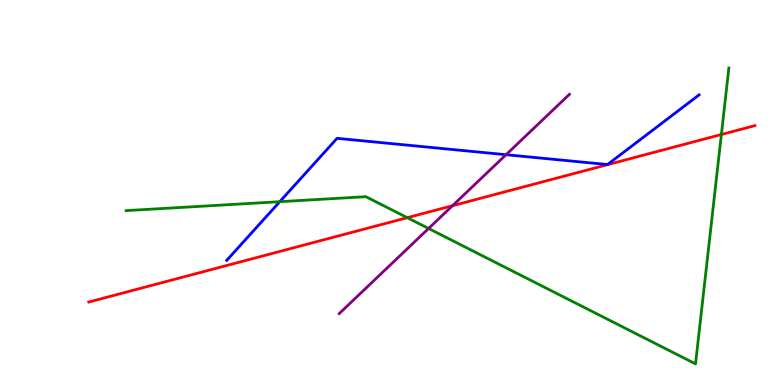[{'lines': ['blue', 'red'], 'intersections': []}, {'lines': ['green', 'red'], 'intersections': [{'x': 5.26, 'y': 4.35}, {'x': 9.31, 'y': 6.51}]}, {'lines': ['purple', 'red'], 'intersections': [{'x': 5.84, 'y': 4.66}]}, {'lines': ['blue', 'green'], 'intersections': [{'x': 3.61, 'y': 4.76}]}, {'lines': ['blue', 'purple'], 'intersections': [{'x': 6.53, 'y': 5.98}]}, {'lines': ['green', 'purple'], 'intersections': [{'x': 5.53, 'y': 4.07}]}]